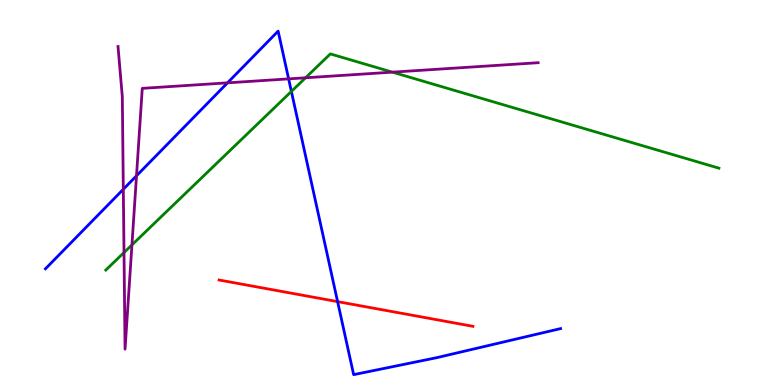[{'lines': ['blue', 'red'], 'intersections': [{'x': 4.36, 'y': 2.17}]}, {'lines': ['green', 'red'], 'intersections': []}, {'lines': ['purple', 'red'], 'intersections': []}, {'lines': ['blue', 'green'], 'intersections': [{'x': 3.76, 'y': 7.63}]}, {'lines': ['blue', 'purple'], 'intersections': [{'x': 1.59, 'y': 5.08}, {'x': 1.76, 'y': 5.43}, {'x': 2.94, 'y': 7.85}, {'x': 3.72, 'y': 7.95}]}, {'lines': ['green', 'purple'], 'intersections': [{'x': 1.6, 'y': 3.44}, {'x': 1.7, 'y': 3.64}, {'x': 3.94, 'y': 7.98}, {'x': 5.06, 'y': 8.13}]}]